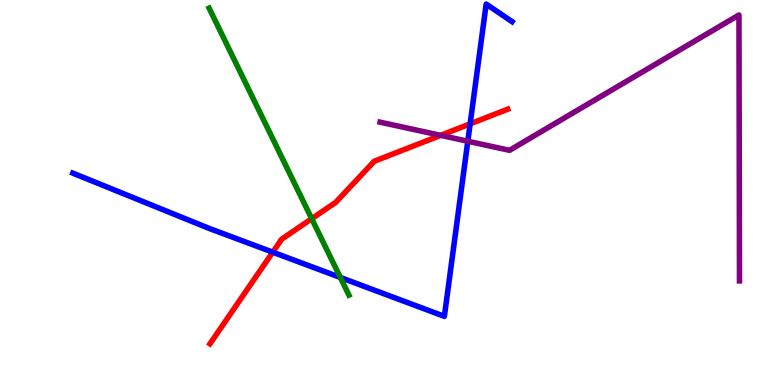[{'lines': ['blue', 'red'], 'intersections': [{'x': 3.52, 'y': 3.45}, {'x': 6.07, 'y': 6.78}]}, {'lines': ['green', 'red'], 'intersections': [{'x': 4.02, 'y': 4.32}]}, {'lines': ['purple', 'red'], 'intersections': [{'x': 5.69, 'y': 6.48}]}, {'lines': ['blue', 'green'], 'intersections': [{'x': 4.39, 'y': 2.79}]}, {'lines': ['blue', 'purple'], 'intersections': [{'x': 6.04, 'y': 6.33}]}, {'lines': ['green', 'purple'], 'intersections': []}]